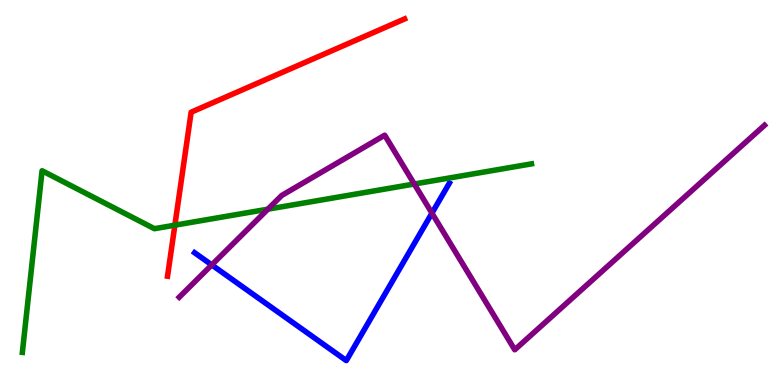[{'lines': ['blue', 'red'], 'intersections': []}, {'lines': ['green', 'red'], 'intersections': [{'x': 2.26, 'y': 4.15}]}, {'lines': ['purple', 'red'], 'intersections': []}, {'lines': ['blue', 'green'], 'intersections': []}, {'lines': ['blue', 'purple'], 'intersections': [{'x': 2.73, 'y': 3.12}, {'x': 5.57, 'y': 4.46}]}, {'lines': ['green', 'purple'], 'intersections': [{'x': 3.46, 'y': 4.57}, {'x': 5.35, 'y': 5.22}]}]